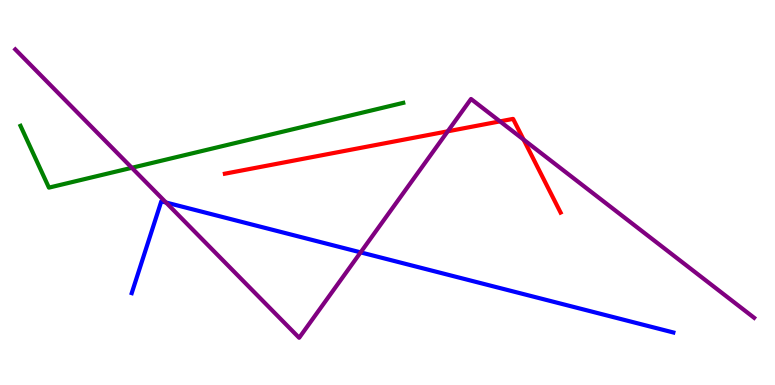[{'lines': ['blue', 'red'], 'intersections': []}, {'lines': ['green', 'red'], 'intersections': []}, {'lines': ['purple', 'red'], 'intersections': [{'x': 5.78, 'y': 6.59}, {'x': 6.45, 'y': 6.85}, {'x': 6.76, 'y': 6.37}]}, {'lines': ['blue', 'green'], 'intersections': []}, {'lines': ['blue', 'purple'], 'intersections': [{'x': 2.14, 'y': 4.74}, {'x': 4.65, 'y': 3.44}]}, {'lines': ['green', 'purple'], 'intersections': [{'x': 1.7, 'y': 5.64}]}]